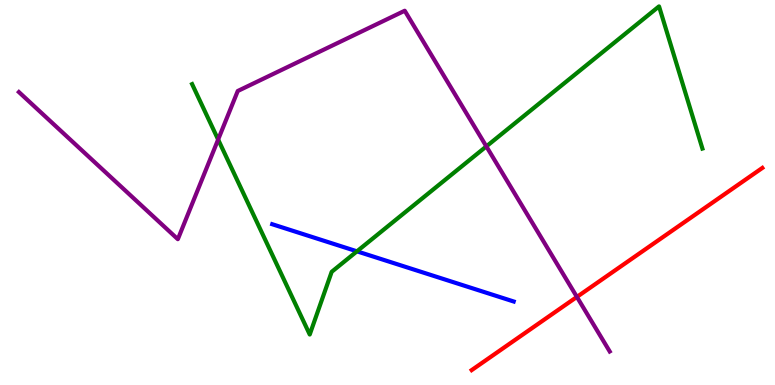[{'lines': ['blue', 'red'], 'intersections': []}, {'lines': ['green', 'red'], 'intersections': []}, {'lines': ['purple', 'red'], 'intersections': [{'x': 7.44, 'y': 2.29}]}, {'lines': ['blue', 'green'], 'intersections': [{'x': 4.61, 'y': 3.47}]}, {'lines': ['blue', 'purple'], 'intersections': []}, {'lines': ['green', 'purple'], 'intersections': [{'x': 2.81, 'y': 6.38}, {'x': 6.28, 'y': 6.2}]}]